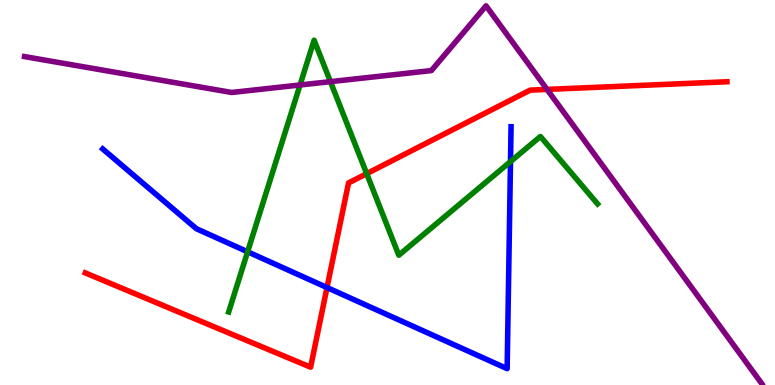[{'lines': ['blue', 'red'], 'intersections': [{'x': 4.22, 'y': 2.53}]}, {'lines': ['green', 'red'], 'intersections': [{'x': 4.73, 'y': 5.49}]}, {'lines': ['purple', 'red'], 'intersections': [{'x': 7.06, 'y': 7.68}]}, {'lines': ['blue', 'green'], 'intersections': [{'x': 3.19, 'y': 3.46}, {'x': 6.59, 'y': 5.8}]}, {'lines': ['blue', 'purple'], 'intersections': []}, {'lines': ['green', 'purple'], 'intersections': [{'x': 3.87, 'y': 7.79}, {'x': 4.26, 'y': 7.88}]}]